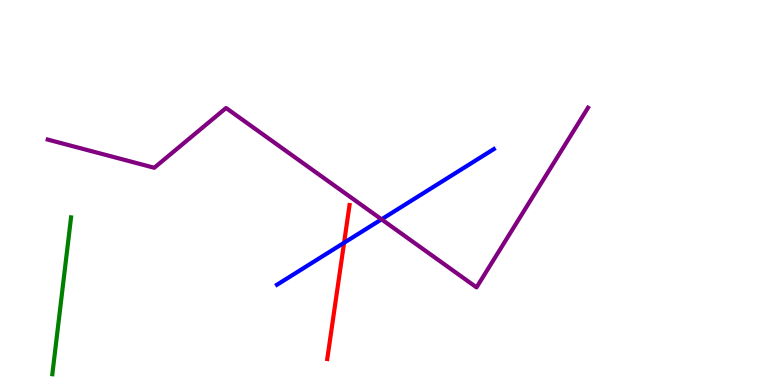[{'lines': ['blue', 'red'], 'intersections': [{'x': 4.44, 'y': 3.69}]}, {'lines': ['green', 'red'], 'intersections': []}, {'lines': ['purple', 'red'], 'intersections': []}, {'lines': ['blue', 'green'], 'intersections': []}, {'lines': ['blue', 'purple'], 'intersections': [{'x': 4.92, 'y': 4.3}]}, {'lines': ['green', 'purple'], 'intersections': []}]